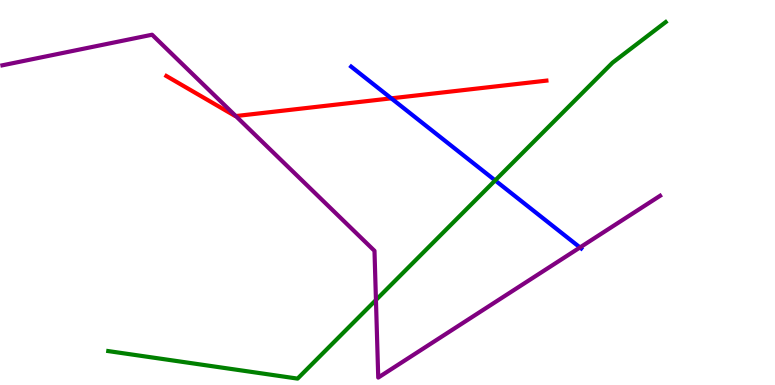[{'lines': ['blue', 'red'], 'intersections': [{'x': 5.05, 'y': 7.45}]}, {'lines': ['green', 'red'], 'intersections': []}, {'lines': ['purple', 'red'], 'intersections': [{'x': 3.04, 'y': 6.99}]}, {'lines': ['blue', 'green'], 'intersections': [{'x': 6.39, 'y': 5.31}]}, {'lines': ['blue', 'purple'], 'intersections': [{'x': 7.48, 'y': 3.57}]}, {'lines': ['green', 'purple'], 'intersections': [{'x': 4.85, 'y': 2.21}]}]